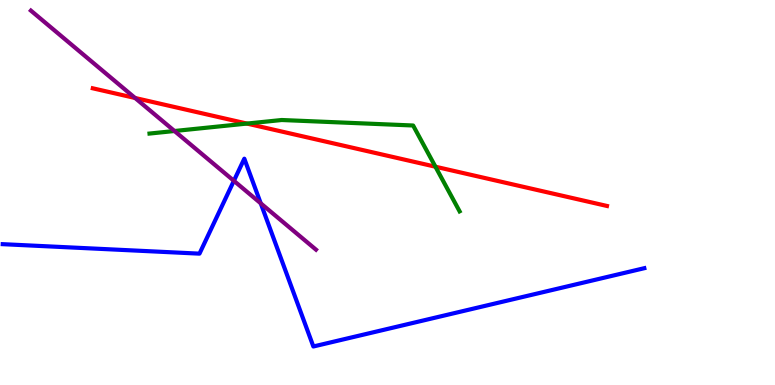[{'lines': ['blue', 'red'], 'intersections': []}, {'lines': ['green', 'red'], 'intersections': [{'x': 3.19, 'y': 6.79}, {'x': 5.62, 'y': 5.67}]}, {'lines': ['purple', 'red'], 'intersections': [{'x': 1.74, 'y': 7.45}]}, {'lines': ['blue', 'green'], 'intersections': []}, {'lines': ['blue', 'purple'], 'intersections': [{'x': 3.02, 'y': 5.3}, {'x': 3.36, 'y': 4.72}]}, {'lines': ['green', 'purple'], 'intersections': [{'x': 2.25, 'y': 6.6}]}]